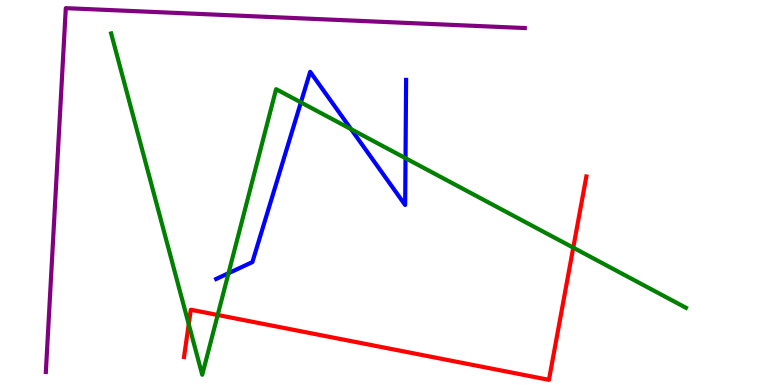[{'lines': ['blue', 'red'], 'intersections': []}, {'lines': ['green', 'red'], 'intersections': [{'x': 2.44, 'y': 1.58}, {'x': 2.81, 'y': 1.82}, {'x': 7.4, 'y': 3.57}]}, {'lines': ['purple', 'red'], 'intersections': []}, {'lines': ['blue', 'green'], 'intersections': [{'x': 2.95, 'y': 2.9}, {'x': 3.88, 'y': 7.34}, {'x': 4.53, 'y': 6.65}, {'x': 5.23, 'y': 5.89}]}, {'lines': ['blue', 'purple'], 'intersections': []}, {'lines': ['green', 'purple'], 'intersections': []}]